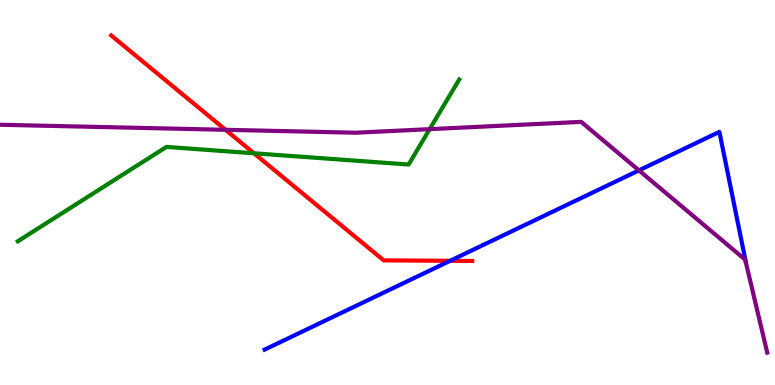[{'lines': ['blue', 'red'], 'intersections': [{'x': 5.81, 'y': 3.23}]}, {'lines': ['green', 'red'], 'intersections': [{'x': 3.28, 'y': 6.02}]}, {'lines': ['purple', 'red'], 'intersections': [{'x': 2.91, 'y': 6.63}]}, {'lines': ['blue', 'green'], 'intersections': []}, {'lines': ['blue', 'purple'], 'intersections': [{'x': 8.24, 'y': 5.57}]}, {'lines': ['green', 'purple'], 'intersections': [{'x': 5.54, 'y': 6.65}]}]